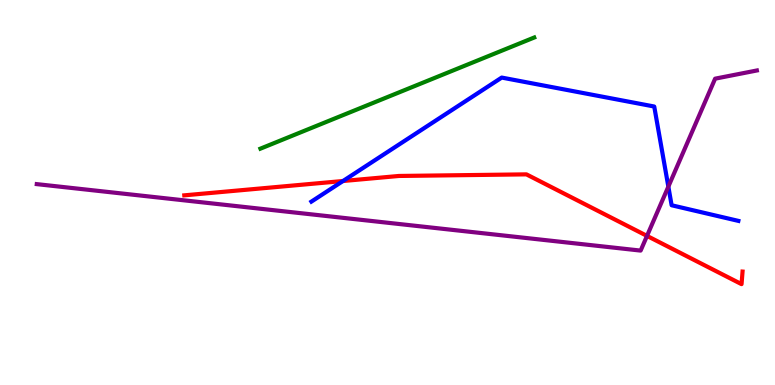[{'lines': ['blue', 'red'], 'intersections': [{'x': 4.43, 'y': 5.3}]}, {'lines': ['green', 'red'], 'intersections': []}, {'lines': ['purple', 'red'], 'intersections': [{'x': 8.35, 'y': 3.87}]}, {'lines': ['blue', 'green'], 'intersections': []}, {'lines': ['blue', 'purple'], 'intersections': [{'x': 8.62, 'y': 5.15}]}, {'lines': ['green', 'purple'], 'intersections': []}]